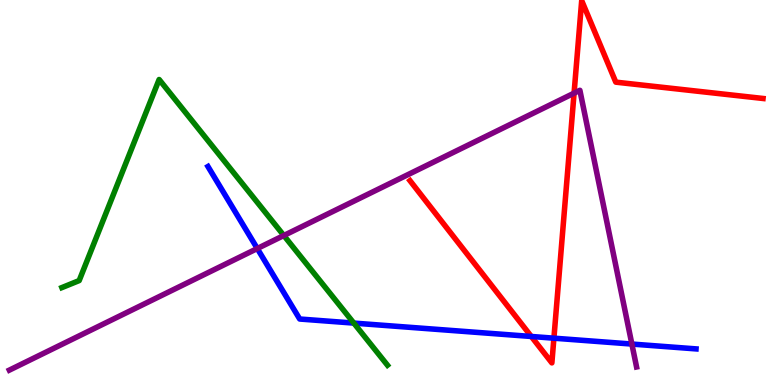[{'lines': ['blue', 'red'], 'intersections': [{'x': 6.86, 'y': 1.26}, {'x': 7.15, 'y': 1.22}]}, {'lines': ['green', 'red'], 'intersections': []}, {'lines': ['purple', 'red'], 'intersections': [{'x': 7.41, 'y': 7.58}]}, {'lines': ['blue', 'green'], 'intersections': [{'x': 4.57, 'y': 1.61}]}, {'lines': ['blue', 'purple'], 'intersections': [{'x': 3.32, 'y': 3.54}, {'x': 8.15, 'y': 1.06}]}, {'lines': ['green', 'purple'], 'intersections': [{'x': 3.66, 'y': 3.88}]}]